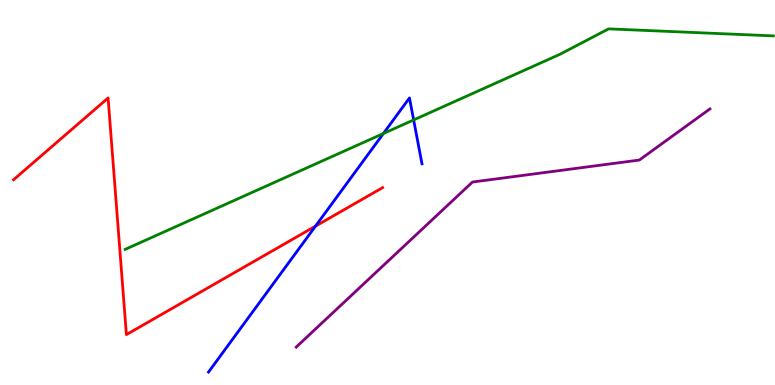[{'lines': ['blue', 'red'], 'intersections': [{'x': 4.07, 'y': 4.13}]}, {'lines': ['green', 'red'], 'intersections': []}, {'lines': ['purple', 'red'], 'intersections': []}, {'lines': ['blue', 'green'], 'intersections': [{'x': 4.95, 'y': 6.53}, {'x': 5.34, 'y': 6.88}]}, {'lines': ['blue', 'purple'], 'intersections': []}, {'lines': ['green', 'purple'], 'intersections': []}]